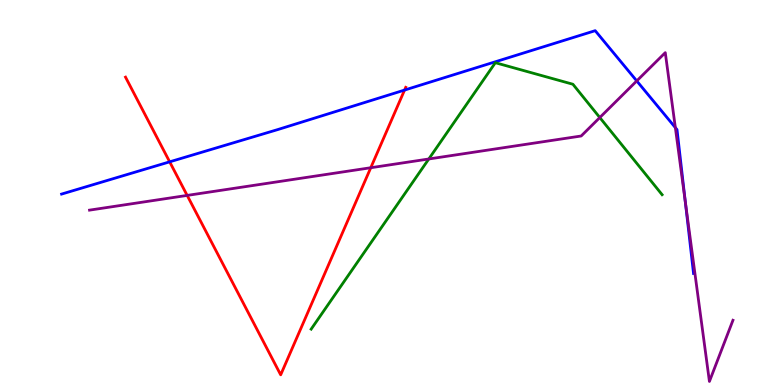[{'lines': ['blue', 'red'], 'intersections': [{'x': 2.19, 'y': 5.8}, {'x': 5.22, 'y': 7.66}]}, {'lines': ['green', 'red'], 'intersections': []}, {'lines': ['purple', 'red'], 'intersections': [{'x': 2.42, 'y': 4.92}, {'x': 4.78, 'y': 5.64}]}, {'lines': ['blue', 'green'], 'intersections': []}, {'lines': ['blue', 'purple'], 'intersections': [{'x': 8.22, 'y': 7.9}, {'x': 8.71, 'y': 6.69}, {'x': 8.84, 'y': 4.76}]}, {'lines': ['green', 'purple'], 'intersections': [{'x': 5.53, 'y': 5.87}, {'x': 7.74, 'y': 6.95}]}]